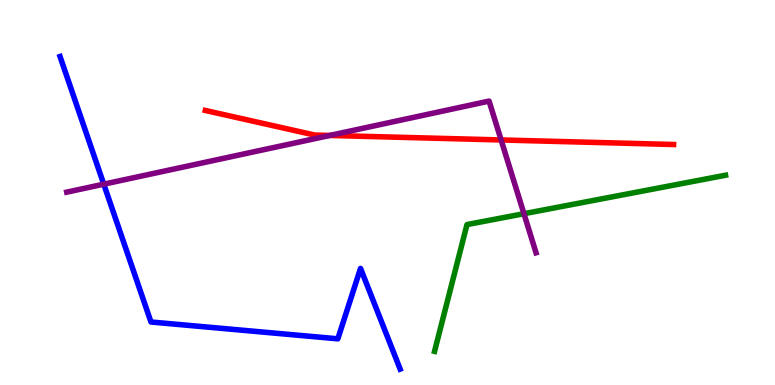[{'lines': ['blue', 'red'], 'intersections': []}, {'lines': ['green', 'red'], 'intersections': []}, {'lines': ['purple', 'red'], 'intersections': [{'x': 4.25, 'y': 6.48}, {'x': 6.47, 'y': 6.36}]}, {'lines': ['blue', 'green'], 'intersections': []}, {'lines': ['blue', 'purple'], 'intersections': [{'x': 1.34, 'y': 5.22}]}, {'lines': ['green', 'purple'], 'intersections': [{'x': 6.76, 'y': 4.45}]}]